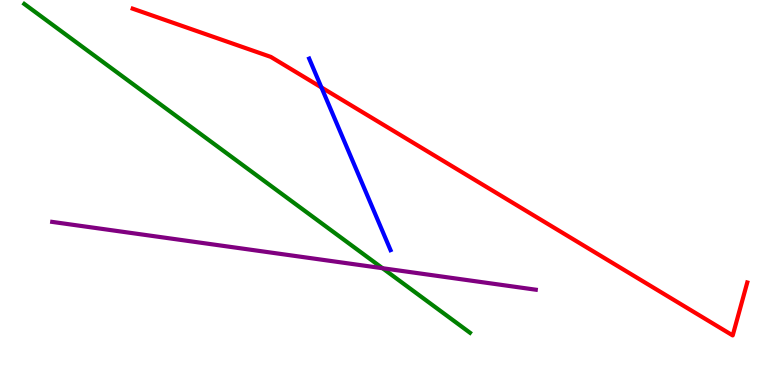[{'lines': ['blue', 'red'], 'intersections': [{'x': 4.15, 'y': 7.73}]}, {'lines': ['green', 'red'], 'intersections': []}, {'lines': ['purple', 'red'], 'intersections': []}, {'lines': ['blue', 'green'], 'intersections': []}, {'lines': ['blue', 'purple'], 'intersections': []}, {'lines': ['green', 'purple'], 'intersections': [{'x': 4.94, 'y': 3.03}]}]